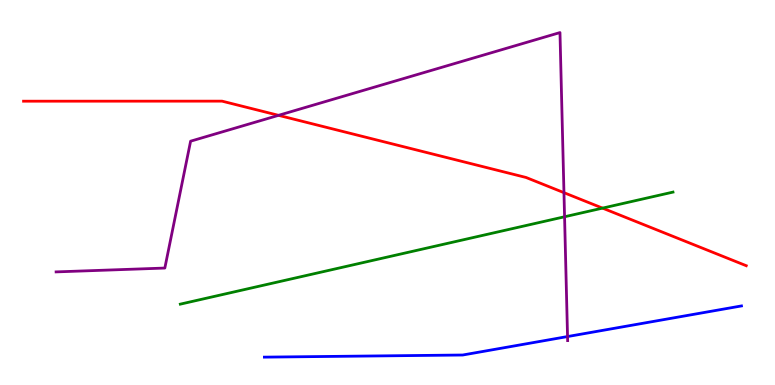[{'lines': ['blue', 'red'], 'intersections': []}, {'lines': ['green', 'red'], 'intersections': [{'x': 7.77, 'y': 4.59}]}, {'lines': ['purple', 'red'], 'intersections': [{'x': 3.59, 'y': 7.0}, {'x': 7.28, 'y': 5.0}]}, {'lines': ['blue', 'green'], 'intersections': []}, {'lines': ['blue', 'purple'], 'intersections': [{'x': 7.32, 'y': 1.26}]}, {'lines': ['green', 'purple'], 'intersections': [{'x': 7.28, 'y': 4.37}]}]